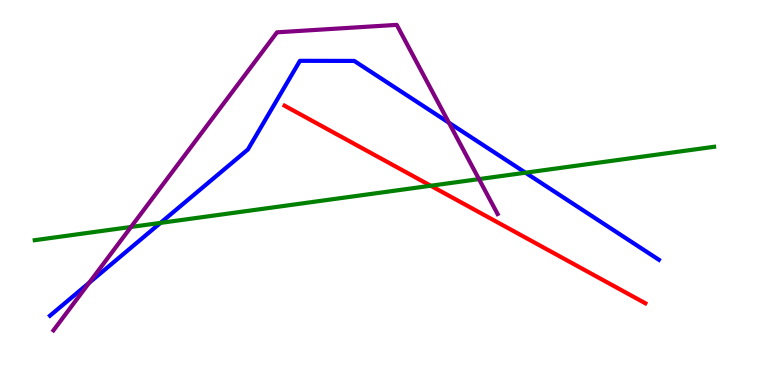[{'lines': ['blue', 'red'], 'intersections': []}, {'lines': ['green', 'red'], 'intersections': [{'x': 5.56, 'y': 5.18}]}, {'lines': ['purple', 'red'], 'intersections': []}, {'lines': ['blue', 'green'], 'intersections': [{'x': 2.07, 'y': 4.21}, {'x': 6.78, 'y': 5.51}]}, {'lines': ['blue', 'purple'], 'intersections': [{'x': 1.15, 'y': 2.65}, {'x': 5.79, 'y': 6.81}]}, {'lines': ['green', 'purple'], 'intersections': [{'x': 1.69, 'y': 4.11}, {'x': 6.18, 'y': 5.35}]}]